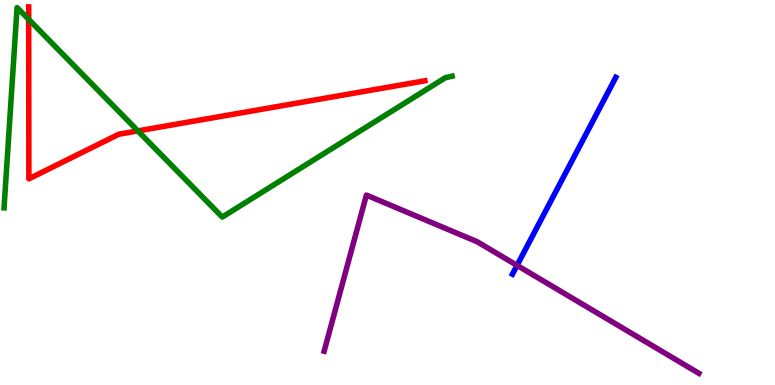[{'lines': ['blue', 'red'], 'intersections': []}, {'lines': ['green', 'red'], 'intersections': [{'x': 0.37, 'y': 9.5}, {'x': 1.78, 'y': 6.6}]}, {'lines': ['purple', 'red'], 'intersections': []}, {'lines': ['blue', 'green'], 'intersections': []}, {'lines': ['blue', 'purple'], 'intersections': [{'x': 6.67, 'y': 3.11}]}, {'lines': ['green', 'purple'], 'intersections': []}]